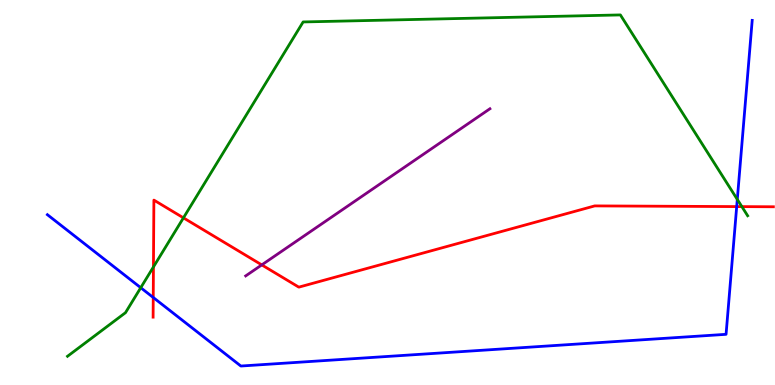[{'lines': ['blue', 'red'], 'intersections': [{'x': 1.98, 'y': 2.27}, {'x': 9.51, 'y': 4.63}]}, {'lines': ['green', 'red'], 'intersections': [{'x': 1.98, 'y': 3.07}, {'x': 2.37, 'y': 4.34}, {'x': 9.57, 'y': 4.63}]}, {'lines': ['purple', 'red'], 'intersections': [{'x': 3.38, 'y': 3.12}]}, {'lines': ['blue', 'green'], 'intersections': [{'x': 1.82, 'y': 2.53}, {'x': 9.51, 'y': 4.82}]}, {'lines': ['blue', 'purple'], 'intersections': []}, {'lines': ['green', 'purple'], 'intersections': []}]